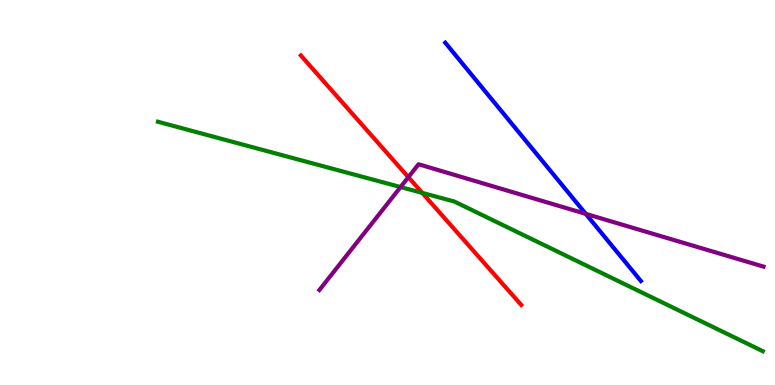[{'lines': ['blue', 'red'], 'intersections': []}, {'lines': ['green', 'red'], 'intersections': [{'x': 5.45, 'y': 4.99}]}, {'lines': ['purple', 'red'], 'intersections': [{'x': 5.27, 'y': 5.4}]}, {'lines': ['blue', 'green'], 'intersections': []}, {'lines': ['blue', 'purple'], 'intersections': [{'x': 7.56, 'y': 4.45}]}, {'lines': ['green', 'purple'], 'intersections': [{'x': 5.17, 'y': 5.14}]}]